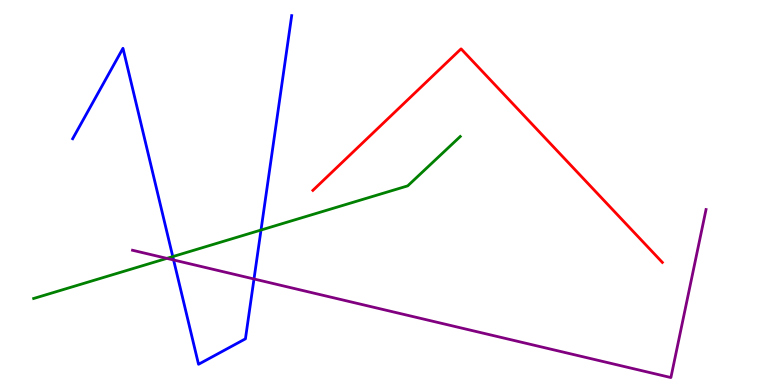[{'lines': ['blue', 'red'], 'intersections': []}, {'lines': ['green', 'red'], 'intersections': []}, {'lines': ['purple', 'red'], 'intersections': []}, {'lines': ['blue', 'green'], 'intersections': [{'x': 2.23, 'y': 3.34}, {'x': 3.37, 'y': 4.02}]}, {'lines': ['blue', 'purple'], 'intersections': [{'x': 2.24, 'y': 3.25}, {'x': 3.28, 'y': 2.75}]}, {'lines': ['green', 'purple'], 'intersections': [{'x': 2.15, 'y': 3.29}]}]